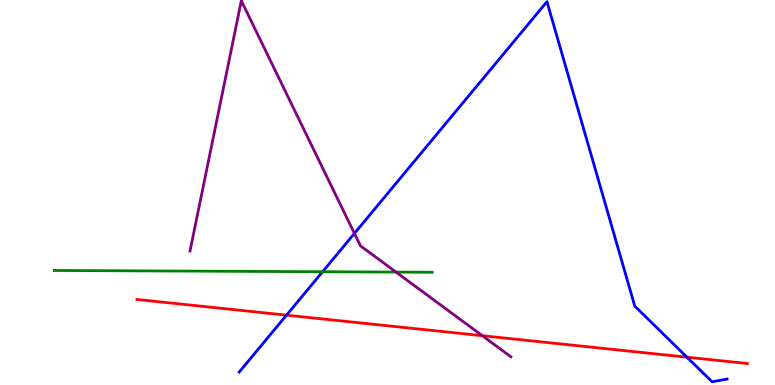[{'lines': ['blue', 'red'], 'intersections': [{'x': 3.7, 'y': 1.81}, {'x': 8.86, 'y': 0.723}]}, {'lines': ['green', 'red'], 'intersections': []}, {'lines': ['purple', 'red'], 'intersections': [{'x': 6.22, 'y': 1.28}]}, {'lines': ['blue', 'green'], 'intersections': [{'x': 4.16, 'y': 2.94}]}, {'lines': ['blue', 'purple'], 'intersections': [{'x': 4.57, 'y': 3.94}]}, {'lines': ['green', 'purple'], 'intersections': [{'x': 5.11, 'y': 2.93}]}]